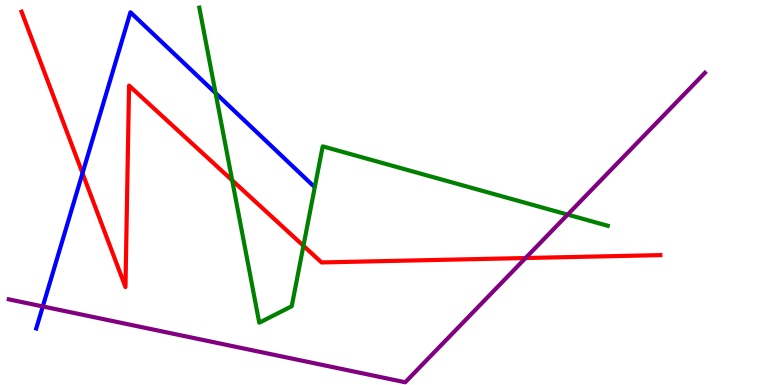[{'lines': ['blue', 'red'], 'intersections': [{'x': 1.06, 'y': 5.5}]}, {'lines': ['green', 'red'], 'intersections': [{'x': 3.0, 'y': 5.32}, {'x': 3.92, 'y': 3.62}]}, {'lines': ['purple', 'red'], 'intersections': [{'x': 6.78, 'y': 3.3}]}, {'lines': ['blue', 'green'], 'intersections': [{'x': 2.78, 'y': 7.58}]}, {'lines': ['blue', 'purple'], 'intersections': [{'x': 0.552, 'y': 2.04}]}, {'lines': ['green', 'purple'], 'intersections': [{'x': 7.32, 'y': 4.43}]}]